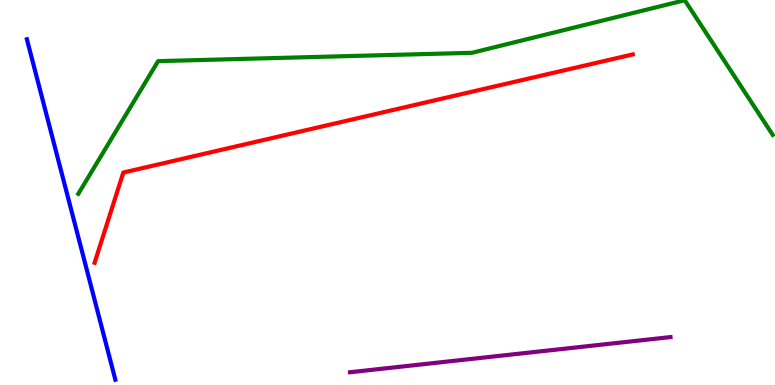[{'lines': ['blue', 'red'], 'intersections': []}, {'lines': ['green', 'red'], 'intersections': []}, {'lines': ['purple', 'red'], 'intersections': []}, {'lines': ['blue', 'green'], 'intersections': []}, {'lines': ['blue', 'purple'], 'intersections': []}, {'lines': ['green', 'purple'], 'intersections': []}]